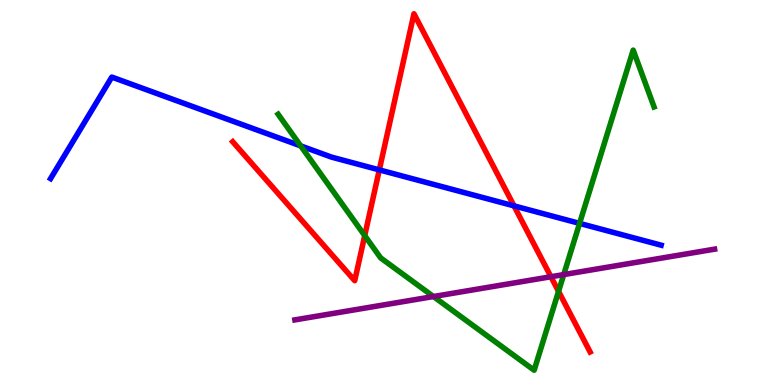[{'lines': ['blue', 'red'], 'intersections': [{'x': 4.89, 'y': 5.59}, {'x': 6.63, 'y': 4.65}]}, {'lines': ['green', 'red'], 'intersections': [{'x': 4.71, 'y': 3.88}, {'x': 7.21, 'y': 2.43}]}, {'lines': ['purple', 'red'], 'intersections': [{'x': 7.11, 'y': 2.81}]}, {'lines': ['blue', 'green'], 'intersections': [{'x': 3.88, 'y': 6.21}, {'x': 7.48, 'y': 4.2}]}, {'lines': ['blue', 'purple'], 'intersections': []}, {'lines': ['green', 'purple'], 'intersections': [{'x': 5.59, 'y': 2.3}, {'x': 7.27, 'y': 2.87}]}]